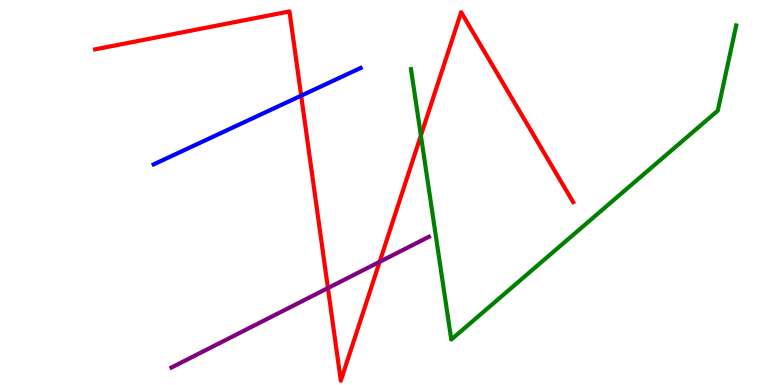[{'lines': ['blue', 'red'], 'intersections': [{'x': 3.89, 'y': 7.52}]}, {'lines': ['green', 'red'], 'intersections': [{'x': 5.43, 'y': 6.48}]}, {'lines': ['purple', 'red'], 'intersections': [{'x': 4.23, 'y': 2.52}, {'x': 4.9, 'y': 3.2}]}, {'lines': ['blue', 'green'], 'intersections': []}, {'lines': ['blue', 'purple'], 'intersections': []}, {'lines': ['green', 'purple'], 'intersections': []}]